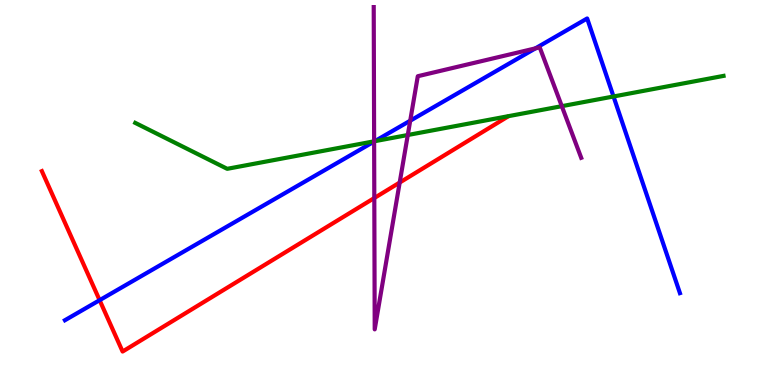[{'lines': ['blue', 'red'], 'intersections': [{'x': 1.29, 'y': 2.2}]}, {'lines': ['green', 'red'], 'intersections': []}, {'lines': ['purple', 'red'], 'intersections': [{'x': 4.83, 'y': 4.86}, {'x': 5.16, 'y': 5.26}]}, {'lines': ['blue', 'green'], 'intersections': [{'x': 4.84, 'y': 6.33}, {'x': 7.92, 'y': 7.49}]}, {'lines': ['blue', 'purple'], 'intersections': [{'x': 4.83, 'y': 6.32}, {'x': 5.29, 'y': 6.86}, {'x': 6.91, 'y': 8.74}]}, {'lines': ['green', 'purple'], 'intersections': [{'x': 4.83, 'y': 6.33}, {'x': 5.26, 'y': 6.49}, {'x': 7.25, 'y': 7.24}]}]